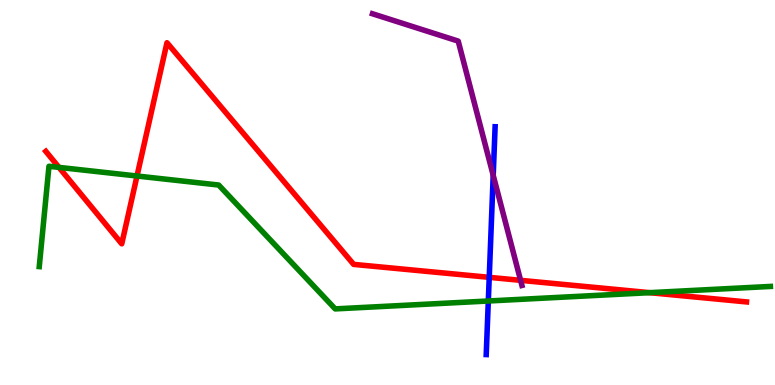[{'lines': ['blue', 'red'], 'intersections': [{'x': 6.31, 'y': 2.8}]}, {'lines': ['green', 'red'], 'intersections': [{'x': 0.761, 'y': 5.65}, {'x': 1.77, 'y': 5.43}, {'x': 8.38, 'y': 2.4}]}, {'lines': ['purple', 'red'], 'intersections': [{'x': 6.72, 'y': 2.72}]}, {'lines': ['blue', 'green'], 'intersections': [{'x': 6.3, 'y': 2.18}]}, {'lines': ['blue', 'purple'], 'intersections': [{'x': 6.36, 'y': 5.45}]}, {'lines': ['green', 'purple'], 'intersections': []}]